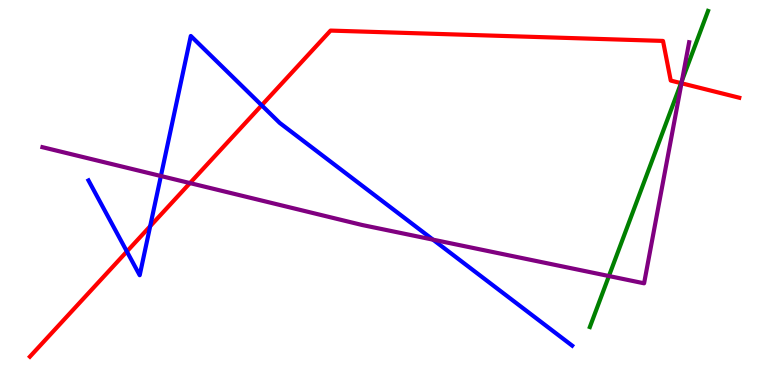[{'lines': ['blue', 'red'], 'intersections': [{'x': 1.64, 'y': 3.47}, {'x': 1.94, 'y': 4.12}, {'x': 3.38, 'y': 7.27}]}, {'lines': ['green', 'red'], 'intersections': [{'x': 8.79, 'y': 7.84}]}, {'lines': ['purple', 'red'], 'intersections': [{'x': 2.45, 'y': 5.24}, {'x': 8.79, 'y': 7.84}]}, {'lines': ['blue', 'green'], 'intersections': []}, {'lines': ['blue', 'purple'], 'intersections': [{'x': 2.08, 'y': 5.43}, {'x': 5.59, 'y': 3.78}]}, {'lines': ['green', 'purple'], 'intersections': [{'x': 7.86, 'y': 2.83}, {'x': 8.8, 'y': 7.9}]}]